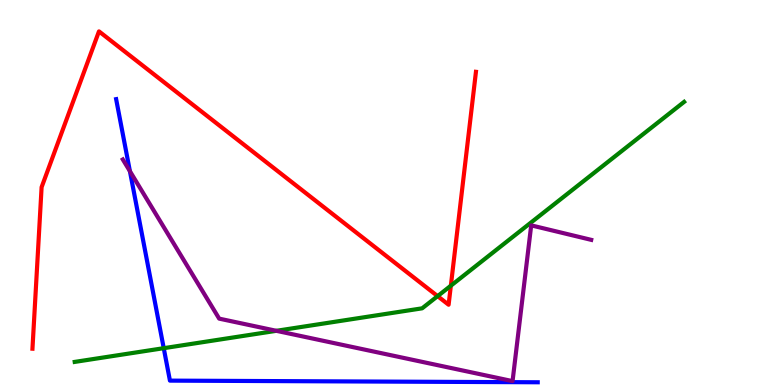[{'lines': ['blue', 'red'], 'intersections': []}, {'lines': ['green', 'red'], 'intersections': [{'x': 5.65, 'y': 2.31}, {'x': 5.82, 'y': 2.58}]}, {'lines': ['purple', 'red'], 'intersections': []}, {'lines': ['blue', 'green'], 'intersections': [{'x': 2.11, 'y': 0.956}]}, {'lines': ['blue', 'purple'], 'intersections': [{'x': 1.68, 'y': 5.55}]}, {'lines': ['green', 'purple'], 'intersections': [{'x': 3.57, 'y': 1.41}]}]